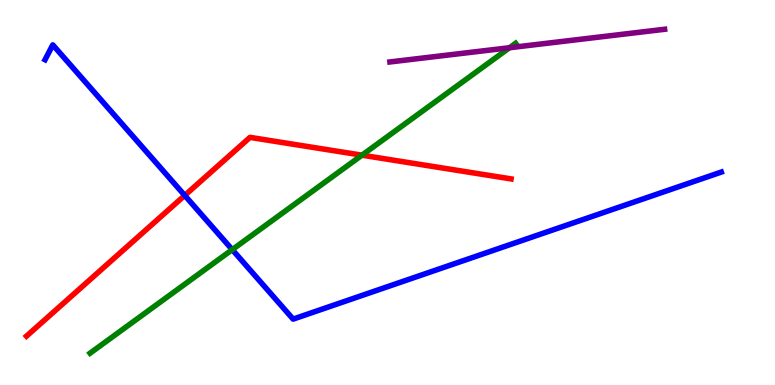[{'lines': ['blue', 'red'], 'intersections': [{'x': 2.38, 'y': 4.92}]}, {'lines': ['green', 'red'], 'intersections': [{'x': 4.67, 'y': 5.97}]}, {'lines': ['purple', 'red'], 'intersections': []}, {'lines': ['blue', 'green'], 'intersections': [{'x': 3.0, 'y': 3.52}]}, {'lines': ['blue', 'purple'], 'intersections': []}, {'lines': ['green', 'purple'], 'intersections': [{'x': 6.57, 'y': 8.76}]}]